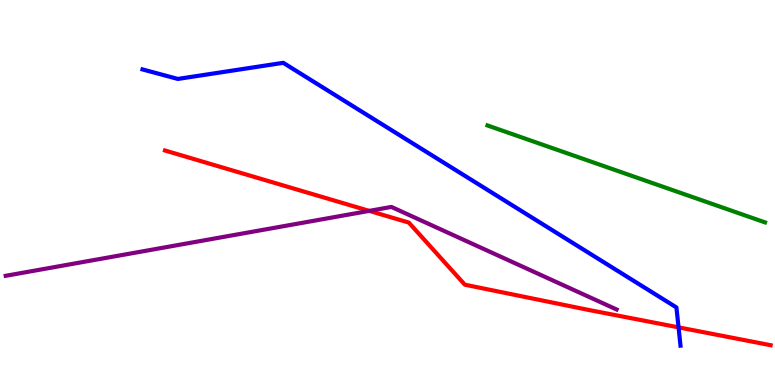[{'lines': ['blue', 'red'], 'intersections': [{'x': 8.76, 'y': 1.5}]}, {'lines': ['green', 'red'], 'intersections': []}, {'lines': ['purple', 'red'], 'intersections': [{'x': 4.76, 'y': 4.52}]}, {'lines': ['blue', 'green'], 'intersections': []}, {'lines': ['blue', 'purple'], 'intersections': []}, {'lines': ['green', 'purple'], 'intersections': []}]